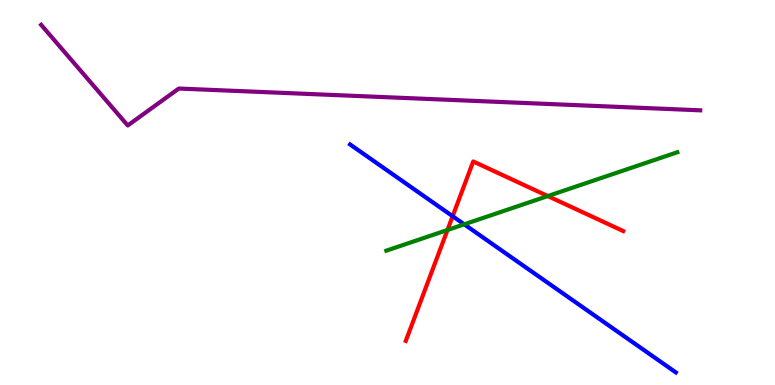[{'lines': ['blue', 'red'], 'intersections': [{'x': 5.84, 'y': 4.38}]}, {'lines': ['green', 'red'], 'intersections': [{'x': 5.77, 'y': 4.03}, {'x': 7.07, 'y': 4.91}]}, {'lines': ['purple', 'red'], 'intersections': []}, {'lines': ['blue', 'green'], 'intersections': [{'x': 5.99, 'y': 4.17}]}, {'lines': ['blue', 'purple'], 'intersections': []}, {'lines': ['green', 'purple'], 'intersections': []}]